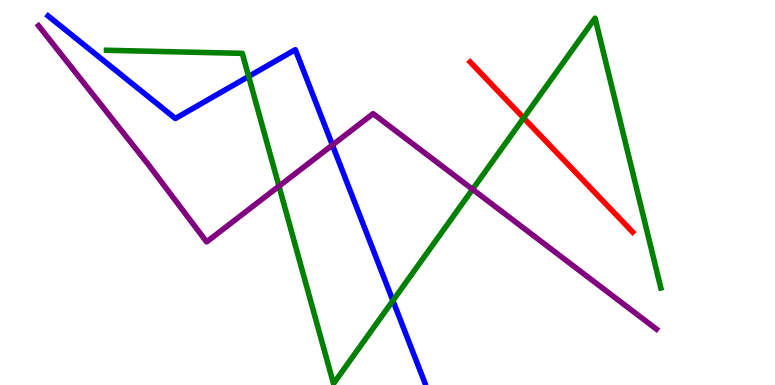[{'lines': ['blue', 'red'], 'intersections': []}, {'lines': ['green', 'red'], 'intersections': [{'x': 6.76, 'y': 6.94}]}, {'lines': ['purple', 'red'], 'intersections': []}, {'lines': ['blue', 'green'], 'intersections': [{'x': 3.21, 'y': 8.01}, {'x': 5.07, 'y': 2.19}]}, {'lines': ['blue', 'purple'], 'intersections': [{'x': 4.29, 'y': 6.23}]}, {'lines': ['green', 'purple'], 'intersections': [{'x': 3.6, 'y': 5.16}, {'x': 6.1, 'y': 5.08}]}]